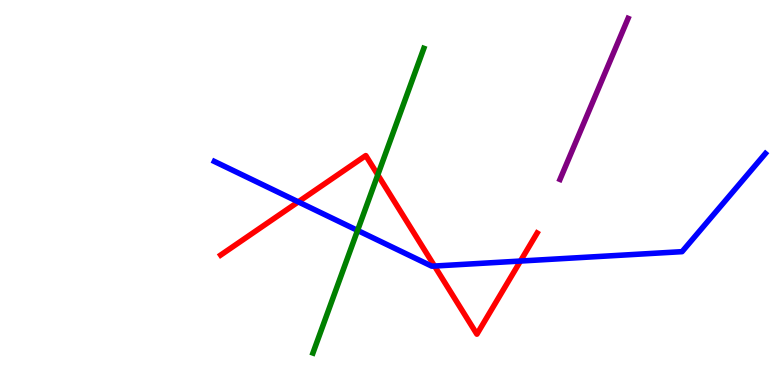[{'lines': ['blue', 'red'], 'intersections': [{'x': 3.85, 'y': 4.76}, {'x': 5.61, 'y': 3.09}, {'x': 6.72, 'y': 3.22}]}, {'lines': ['green', 'red'], 'intersections': [{'x': 4.87, 'y': 5.46}]}, {'lines': ['purple', 'red'], 'intersections': []}, {'lines': ['blue', 'green'], 'intersections': [{'x': 4.61, 'y': 4.02}]}, {'lines': ['blue', 'purple'], 'intersections': []}, {'lines': ['green', 'purple'], 'intersections': []}]